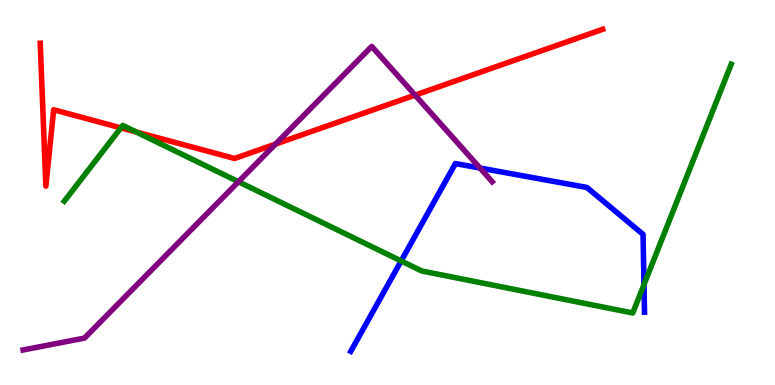[{'lines': ['blue', 'red'], 'intersections': []}, {'lines': ['green', 'red'], 'intersections': [{'x': 1.56, 'y': 6.68}, {'x': 1.76, 'y': 6.57}]}, {'lines': ['purple', 'red'], 'intersections': [{'x': 3.56, 'y': 6.26}, {'x': 5.36, 'y': 7.53}]}, {'lines': ['blue', 'green'], 'intersections': [{'x': 5.18, 'y': 3.22}, {'x': 8.31, 'y': 2.61}]}, {'lines': ['blue', 'purple'], 'intersections': [{'x': 6.19, 'y': 5.64}]}, {'lines': ['green', 'purple'], 'intersections': [{'x': 3.08, 'y': 5.28}]}]